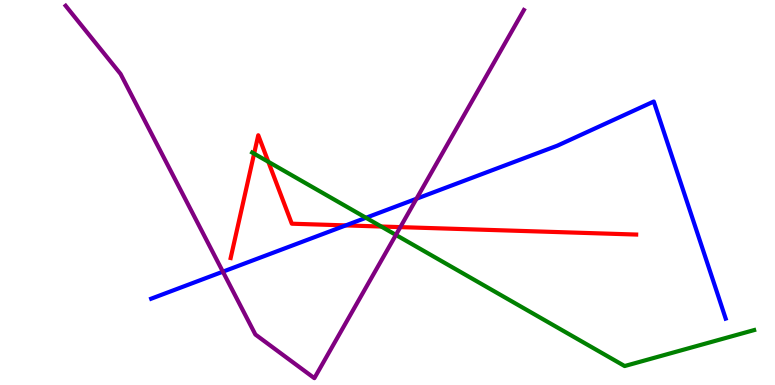[{'lines': ['blue', 'red'], 'intersections': [{'x': 4.46, 'y': 4.15}]}, {'lines': ['green', 'red'], 'intersections': [{'x': 3.28, 'y': 6.01}, {'x': 3.46, 'y': 5.8}, {'x': 4.92, 'y': 4.12}]}, {'lines': ['purple', 'red'], 'intersections': [{'x': 5.17, 'y': 4.1}]}, {'lines': ['blue', 'green'], 'intersections': [{'x': 4.72, 'y': 4.34}]}, {'lines': ['blue', 'purple'], 'intersections': [{'x': 2.88, 'y': 2.94}, {'x': 5.37, 'y': 4.84}]}, {'lines': ['green', 'purple'], 'intersections': [{'x': 5.11, 'y': 3.9}]}]